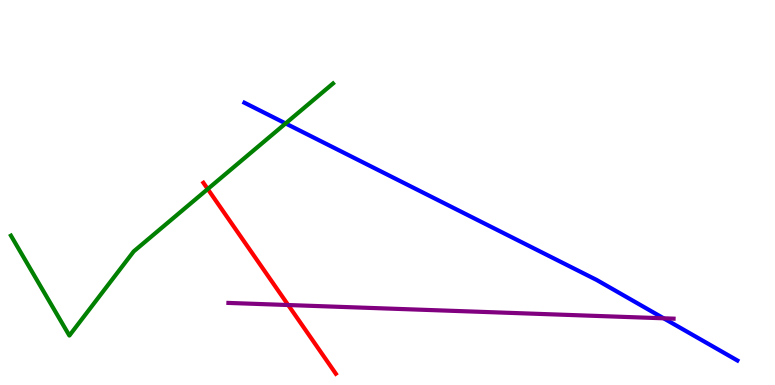[{'lines': ['blue', 'red'], 'intersections': []}, {'lines': ['green', 'red'], 'intersections': [{'x': 2.68, 'y': 5.09}]}, {'lines': ['purple', 'red'], 'intersections': [{'x': 3.72, 'y': 2.08}]}, {'lines': ['blue', 'green'], 'intersections': [{'x': 3.69, 'y': 6.79}]}, {'lines': ['blue', 'purple'], 'intersections': [{'x': 8.56, 'y': 1.73}]}, {'lines': ['green', 'purple'], 'intersections': []}]